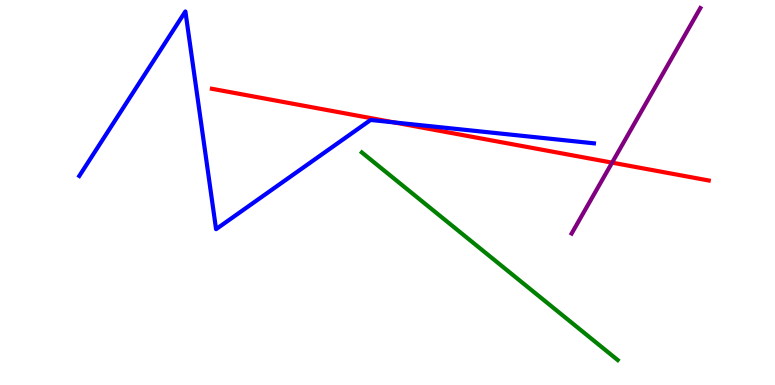[{'lines': ['blue', 'red'], 'intersections': [{'x': 5.09, 'y': 6.82}]}, {'lines': ['green', 'red'], 'intersections': []}, {'lines': ['purple', 'red'], 'intersections': [{'x': 7.9, 'y': 5.78}]}, {'lines': ['blue', 'green'], 'intersections': []}, {'lines': ['blue', 'purple'], 'intersections': []}, {'lines': ['green', 'purple'], 'intersections': []}]